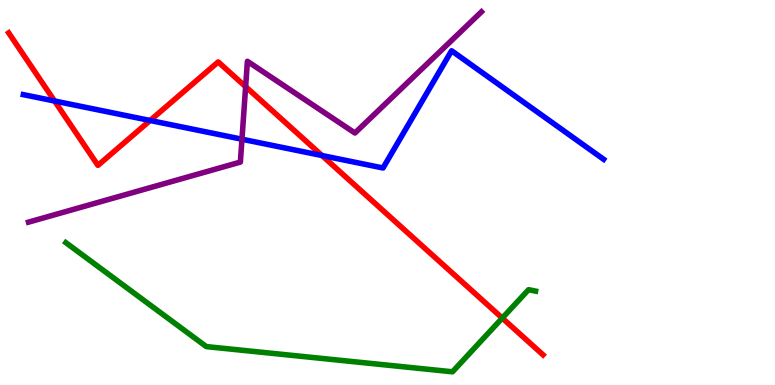[{'lines': ['blue', 'red'], 'intersections': [{'x': 0.704, 'y': 7.38}, {'x': 1.94, 'y': 6.87}, {'x': 4.15, 'y': 5.96}]}, {'lines': ['green', 'red'], 'intersections': [{'x': 6.48, 'y': 1.74}]}, {'lines': ['purple', 'red'], 'intersections': [{'x': 3.17, 'y': 7.75}]}, {'lines': ['blue', 'green'], 'intersections': []}, {'lines': ['blue', 'purple'], 'intersections': [{'x': 3.12, 'y': 6.38}]}, {'lines': ['green', 'purple'], 'intersections': []}]